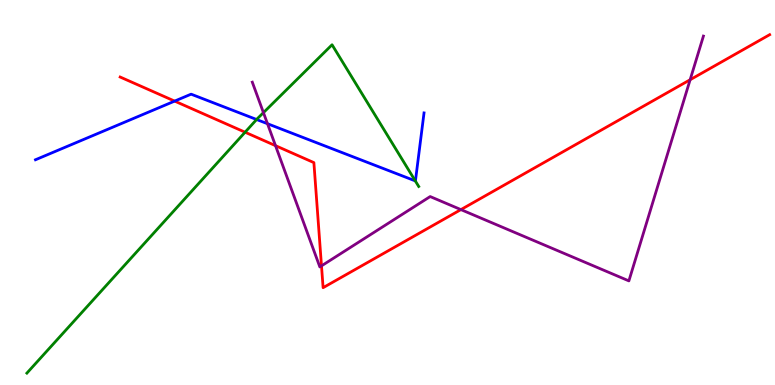[{'lines': ['blue', 'red'], 'intersections': [{'x': 2.25, 'y': 7.37}]}, {'lines': ['green', 'red'], 'intersections': [{'x': 3.16, 'y': 6.57}]}, {'lines': ['purple', 'red'], 'intersections': [{'x': 3.55, 'y': 6.22}, {'x': 4.15, 'y': 3.09}, {'x': 5.95, 'y': 4.56}, {'x': 8.9, 'y': 7.93}]}, {'lines': ['blue', 'green'], 'intersections': [{'x': 3.31, 'y': 6.9}, {'x': 5.36, 'y': 5.3}]}, {'lines': ['blue', 'purple'], 'intersections': [{'x': 3.45, 'y': 6.79}]}, {'lines': ['green', 'purple'], 'intersections': [{'x': 3.4, 'y': 7.07}]}]